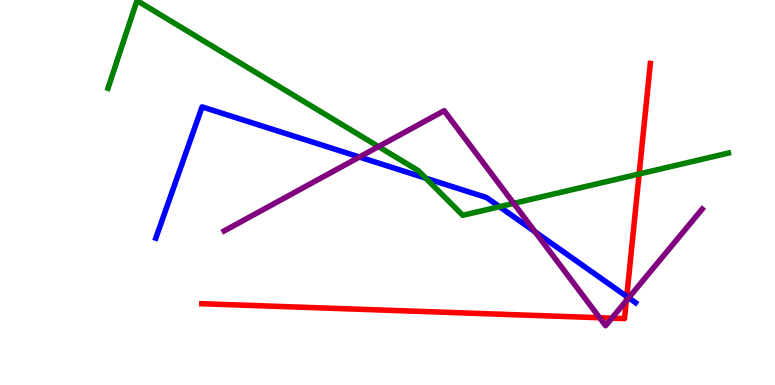[{'lines': ['blue', 'red'], 'intersections': [{'x': 8.09, 'y': 2.3}]}, {'lines': ['green', 'red'], 'intersections': [{'x': 8.25, 'y': 5.48}]}, {'lines': ['purple', 'red'], 'intersections': [{'x': 7.74, 'y': 1.75}, {'x': 7.89, 'y': 1.74}, {'x': 8.08, 'y': 2.19}]}, {'lines': ['blue', 'green'], 'intersections': [{'x': 5.49, 'y': 5.37}, {'x': 6.44, 'y': 4.63}]}, {'lines': ['blue', 'purple'], 'intersections': [{'x': 4.64, 'y': 5.92}, {'x': 6.9, 'y': 3.98}, {'x': 8.11, 'y': 2.26}]}, {'lines': ['green', 'purple'], 'intersections': [{'x': 4.88, 'y': 6.19}, {'x': 6.63, 'y': 4.72}]}]